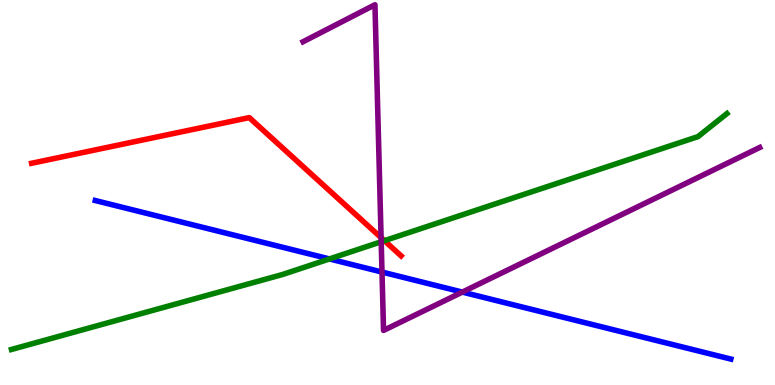[{'lines': ['blue', 'red'], 'intersections': []}, {'lines': ['green', 'red'], 'intersections': [{'x': 4.96, 'y': 3.75}]}, {'lines': ['purple', 'red'], 'intersections': [{'x': 4.92, 'y': 3.83}]}, {'lines': ['blue', 'green'], 'intersections': [{'x': 4.25, 'y': 3.27}]}, {'lines': ['blue', 'purple'], 'intersections': [{'x': 4.93, 'y': 2.93}, {'x': 5.97, 'y': 2.41}]}, {'lines': ['green', 'purple'], 'intersections': [{'x': 4.92, 'y': 3.72}]}]